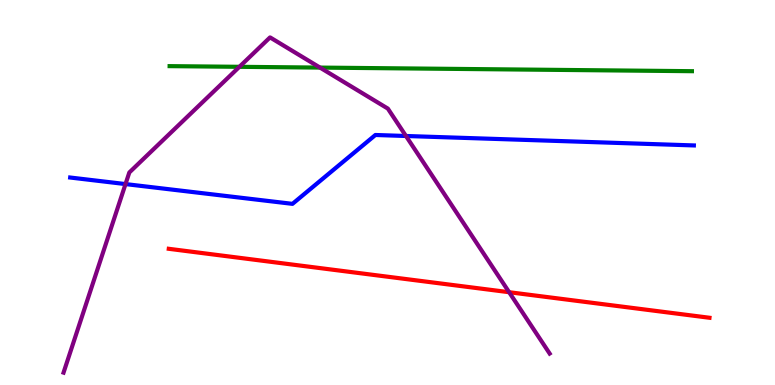[{'lines': ['blue', 'red'], 'intersections': []}, {'lines': ['green', 'red'], 'intersections': []}, {'lines': ['purple', 'red'], 'intersections': [{'x': 6.57, 'y': 2.41}]}, {'lines': ['blue', 'green'], 'intersections': []}, {'lines': ['blue', 'purple'], 'intersections': [{'x': 1.62, 'y': 5.22}, {'x': 5.24, 'y': 6.47}]}, {'lines': ['green', 'purple'], 'intersections': [{'x': 3.09, 'y': 8.26}, {'x': 4.13, 'y': 8.24}]}]